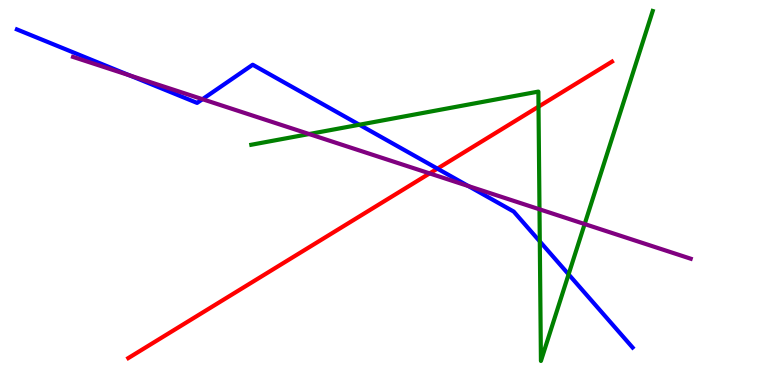[{'lines': ['blue', 'red'], 'intersections': [{'x': 5.64, 'y': 5.62}]}, {'lines': ['green', 'red'], 'intersections': [{'x': 6.95, 'y': 7.23}]}, {'lines': ['purple', 'red'], 'intersections': [{'x': 5.54, 'y': 5.5}]}, {'lines': ['blue', 'green'], 'intersections': [{'x': 4.64, 'y': 6.76}, {'x': 6.97, 'y': 3.73}, {'x': 7.34, 'y': 2.87}]}, {'lines': ['blue', 'purple'], 'intersections': [{'x': 1.67, 'y': 8.04}, {'x': 2.61, 'y': 7.42}, {'x': 6.04, 'y': 5.17}]}, {'lines': ['green', 'purple'], 'intersections': [{'x': 3.99, 'y': 6.52}, {'x': 6.96, 'y': 4.56}, {'x': 7.54, 'y': 4.18}]}]